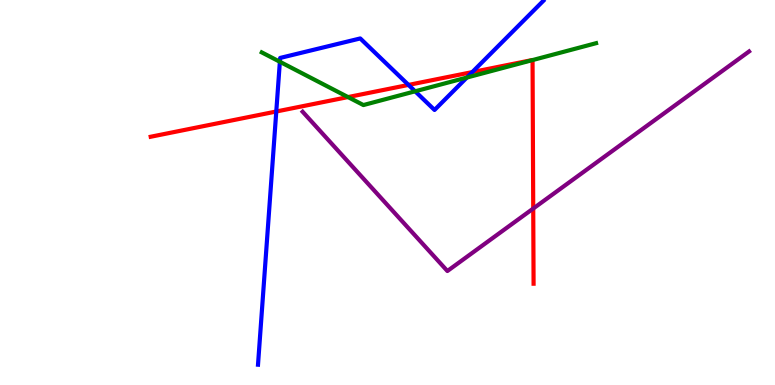[{'lines': ['blue', 'red'], 'intersections': [{'x': 3.56, 'y': 7.1}, {'x': 5.27, 'y': 7.79}, {'x': 6.09, 'y': 8.13}]}, {'lines': ['green', 'red'], 'intersections': [{'x': 4.49, 'y': 7.48}, {'x': 6.87, 'y': 8.44}]}, {'lines': ['purple', 'red'], 'intersections': [{'x': 6.88, 'y': 4.58}]}, {'lines': ['blue', 'green'], 'intersections': [{'x': 3.61, 'y': 8.4}, {'x': 5.36, 'y': 7.63}, {'x': 6.02, 'y': 7.99}]}, {'lines': ['blue', 'purple'], 'intersections': []}, {'lines': ['green', 'purple'], 'intersections': []}]